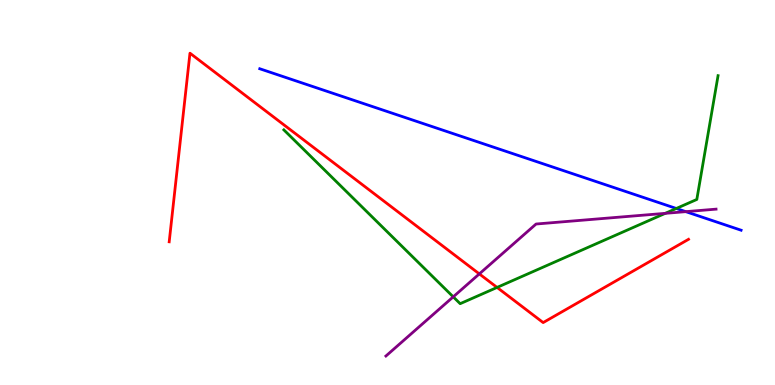[{'lines': ['blue', 'red'], 'intersections': []}, {'lines': ['green', 'red'], 'intersections': [{'x': 6.41, 'y': 2.53}]}, {'lines': ['purple', 'red'], 'intersections': [{'x': 6.18, 'y': 2.89}]}, {'lines': ['blue', 'green'], 'intersections': [{'x': 8.73, 'y': 4.58}]}, {'lines': ['blue', 'purple'], 'intersections': [{'x': 8.85, 'y': 4.5}]}, {'lines': ['green', 'purple'], 'intersections': [{'x': 5.85, 'y': 2.29}, {'x': 8.58, 'y': 4.46}]}]